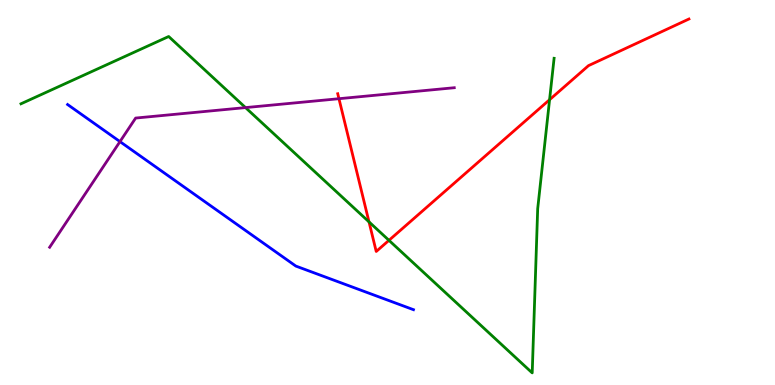[{'lines': ['blue', 'red'], 'intersections': []}, {'lines': ['green', 'red'], 'intersections': [{'x': 4.76, 'y': 4.24}, {'x': 5.02, 'y': 3.76}, {'x': 7.09, 'y': 7.41}]}, {'lines': ['purple', 'red'], 'intersections': [{'x': 4.37, 'y': 7.44}]}, {'lines': ['blue', 'green'], 'intersections': []}, {'lines': ['blue', 'purple'], 'intersections': [{'x': 1.55, 'y': 6.32}]}, {'lines': ['green', 'purple'], 'intersections': [{'x': 3.17, 'y': 7.21}]}]